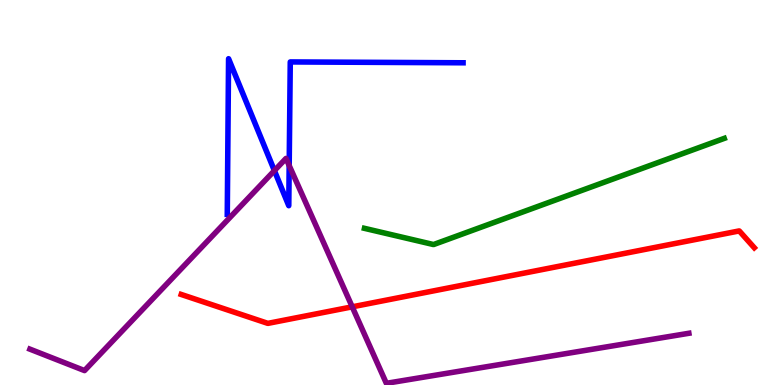[{'lines': ['blue', 'red'], 'intersections': []}, {'lines': ['green', 'red'], 'intersections': []}, {'lines': ['purple', 'red'], 'intersections': [{'x': 4.54, 'y': 2.03}]}, {'lines': ['blue', 'green'], 'intersections': []}, {'lines': ['blue', 'purple'], 'intersections': [{'x': 3.54, 'y': 5.57}, {'x': 3.73, 'y': 5.7}]}, {'lines': ['green', 'purple'], 'intersections': []}]